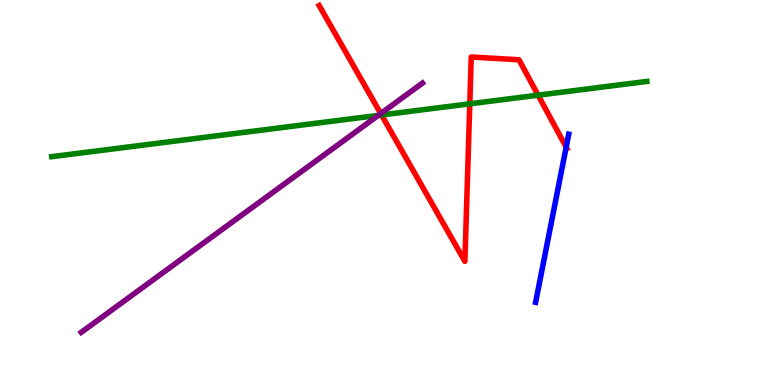[{'lines': ['blue', 'red'], 'intersections': [{'x': 7.31, 'y': 6.18}]}, {'lines': ['green', 'red'], 'intersections': [{'x': 4.92, 'y': 7.01}, {'x': 6.06, 'y': 7.3}, {'x': 6.94, 'y': 7.53}]}, {'lines': ['purple', 'red'], 'intersections': [{'x': 4.91, 'y': 7.05}]}, {'lines': ['blue', 'green'], 'intersections': []}, {'lines': ['blue', 'purple'], 'intersections': []}, {'lines': ['green', 'purple'], 'intersections': [{'x': 4.88, 'y': 7.0}]}]